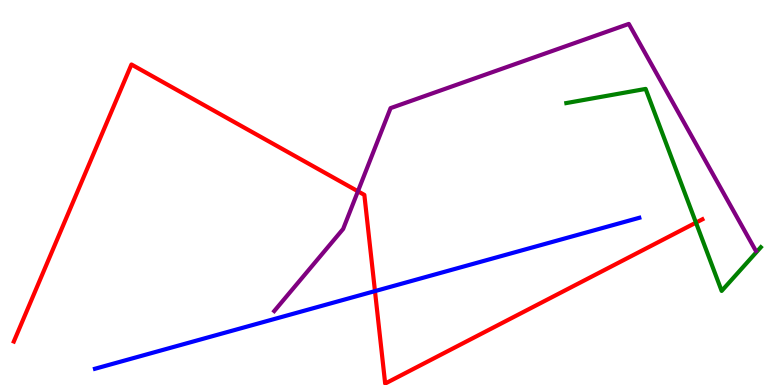[{'lines': ['blue', 'red'], 'intersections': [{'x': 4.84, 'y': 2.44}]}, {'lines': ['green', 'red'], 'intersections': [{'x': 8.98, 'y': 4.22}]}, {'lines': ['purple', 'red'], 'intersections': [{'x': 4.62, 'y': 5.03}]}, {'lines': ['blue', 'green'], 'intersections': []}, {'lines': ['blue', 'purple'], 'intersections': []}, {'lines': ['green', 'purple'], 'intersections': []}]